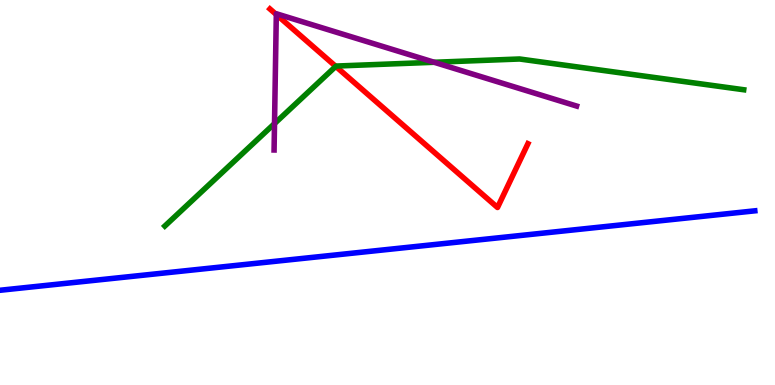[{'lines': ['blue', 'red'], 'intersections': []}, {'lines': ['green', 'red'], 'intersections': [{'x': 4.33, 'y': 8.28}]}, {'lines': ['purple', 'red'], 'intersections': [{'x': 3.57, 'y': 9.62}]}, {'lines': ['blue', 'green'], 'intersections': []}, {'lines': ['blue', 'purple'], 'intersections': []}, {'lines': ['green', 'purple'], 'intersections': [{'x': 3.54, 'y': 6.79}, {'x': 5.6, 'y': 8.38}]}]